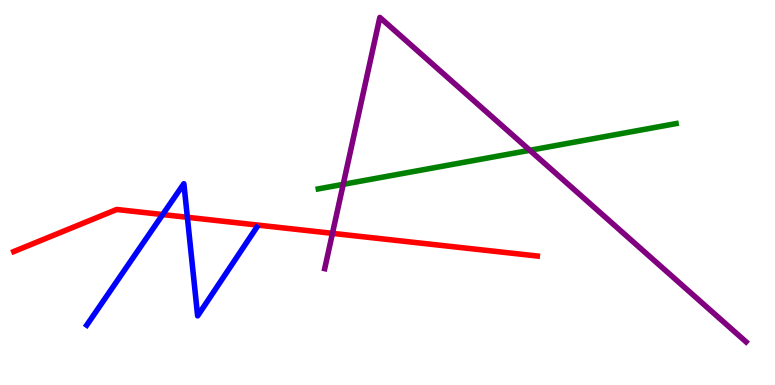[{'lines': ['blue', 'red'], 'intersections': [{'x': 2.1, 'y': 4.43}, {'x': 2.42, 'y': 4.36}]}, {'lines': ['green', 'red'], 'intersections': []}, {'lines': ['purple', 'red'], 'intersections': [{'x': 4.29, 'y': 3.94}]}, {'lines': ['blue', 'green'], 'intersections': []}, {'lines': ['blue', 'purple'], 'intersections': []}, {'lines': ['green', 'purple'], 'intersections': [{'x': 4.43, 'y': 5.21}, {'x': 6.84, 'y': 6.1}]}]